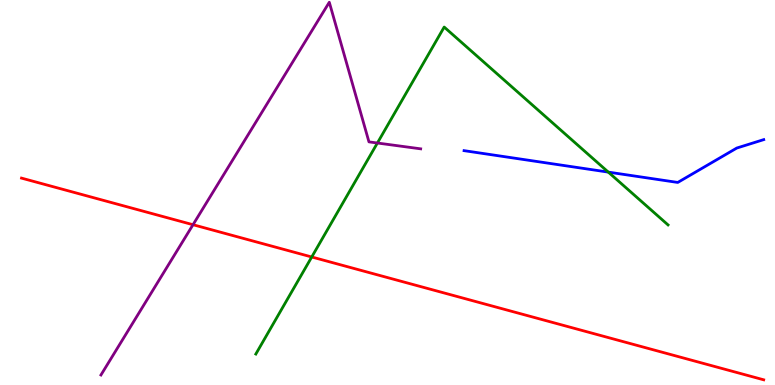[{'lines': ['blue', 'red'], 'intersections': []}, {'lines': ['green', 'red'], 'intersections': [{'x': 4.02, 'y': 3.33}]}, {'lines': ['purple', 'red'], 'intersections': [{'x': 2.49, 'y': 4.16}]}, {'lines': ['blue', 'green'], 'intersections': [{'x': 7.85, 'y': 5.53}]}, {'lines': ['blue', 'purple'], 'intersections': []}, {'lines': ['green', 'purple'], 'intersections': [{'x': 4.87, 'y': 6.29}]}]